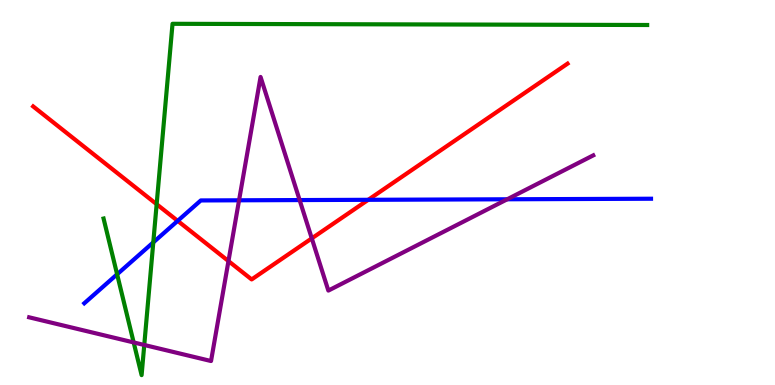[{'lines': ['blue', 'red'], 'intersections': [{'x': 2.29, 'y': 4.26}, {'x': 4.75, 'y': 4.81}]}, {'lines': ['green', 'red'], 'intersections': [{'x': 2.02, 'y': 4.7}]}, {'lines': ['purple', 'red'], 'intersections': [{'x': 2.95, 'y': 3.22}, {'x': 4.02, 'y': 3.81}]}, {'lines': ['blue', 'green'], 'intersections': [{'x': 1.51, 'y': 2.88}, {'x': 1.98, 'y': 3.7}]}, {'lines': ['blue', 'purple'], 'intersections': [{'x': 3.08, 'y': 4.8}, {'x': 3.87, 'y': 4.8}, {'x': 6.54, 'y': 4.82}]}, {'lines': ['green', 'purple'], 'intersections': [{'x': 1.72, 'y': 1.11}, {'x': 1.86, 'y': 1.04}]}]